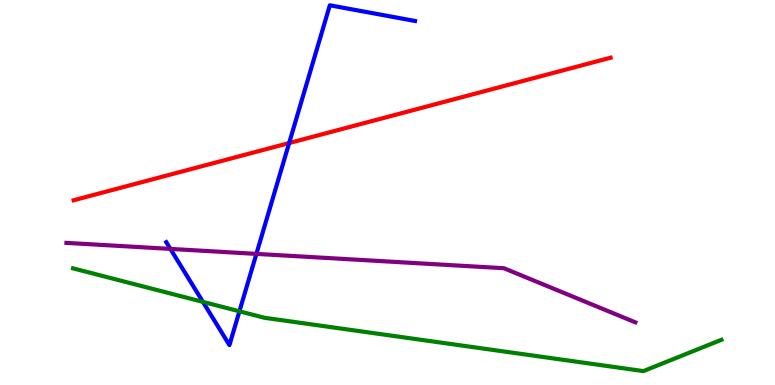[{'lines': ['blue', 'red'], 'intersections': [{'x': 3.73, 'y': 6.28}]}, {'lines': ['green', 'red'], 'intersections': []}, {'lines': ['purple', 'red'], 'intersections': []}, {'lines': ['blue', 'green'], 'intersections': [{'x': 2.62, 'y': 2.16}, {'x': 3.09, 'y': 1.91}]}, {'lines': ['blue', 'purple'], 'intersections': [{'x': 2.2, 'y': 3.53}, {'x': 3.31, 'y': 3.41}]}, {'lines': ['green', 'purple'], 'intersections': []}]